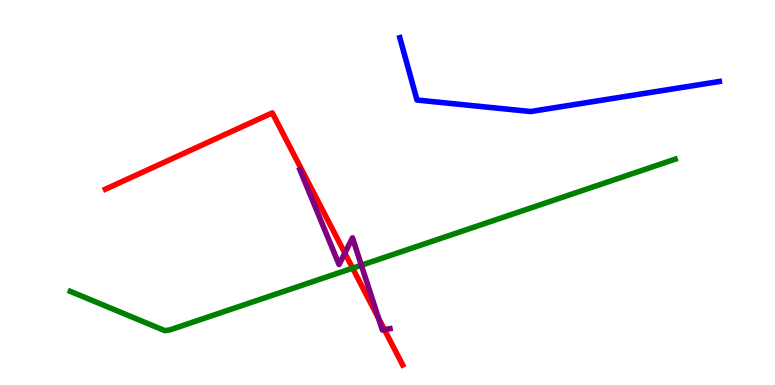[{'lines': ['blue', 'red'], 'intersections': []}, {'lines': ['green', 'red'], 'intersections': [{'x': 4.55, 'y': 3.03}]}, {'lines': ['purple', 'red'], 'intersections': [{'x': 4.45, 'y': 3.43}, {'x': 4.88, 'y': 1.73}, {'x': 4.96, 'y': 1.44}]}, {'lines': ['blue', 'green'], 'intersections': []}, {'lines': ['blue', 'purple'], 'intersections': []}, {'lines': ['green', 'purple'], 'intersections': [{'x': 4.66, 'y': 3.11}]}]